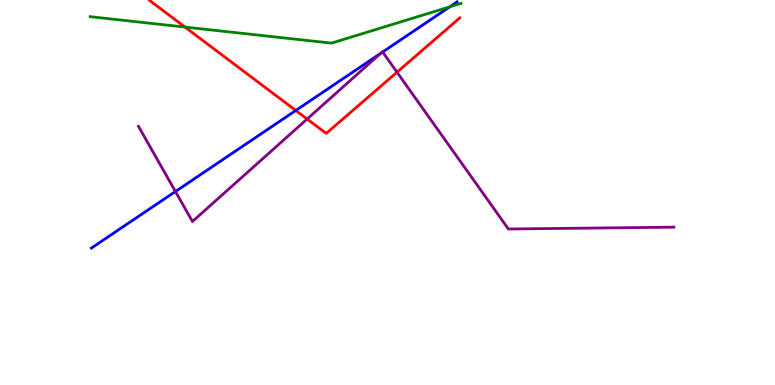[{'lines': ['blue', 'red'], 'intersections': [{'x': 3.82, 'y': 7.13}]}, {'lines': ['green', 'red'], 'intersections': [{'x': 2.39, 'y': 9.3}]}, {'lines': ['purple', 'red'], 'intersections': [{'x': 3.96, 'y': 6.91}, {'x': 5.12, 'y': 8.12}]}, {'lines': ['blue', 'green'], 'intersections': [{'x': 5.8, 'y': 9.82}]}, {'lines': ['blue', 'purple'], 'intersections': [{'x': 2.26, 'y': 5.03}, {'x': 4.91, 'y': 8.61}, {'x': 4.94, 'y': 8.65}]}, {'lines': ['green', 'purple'], 'intersections': []}]